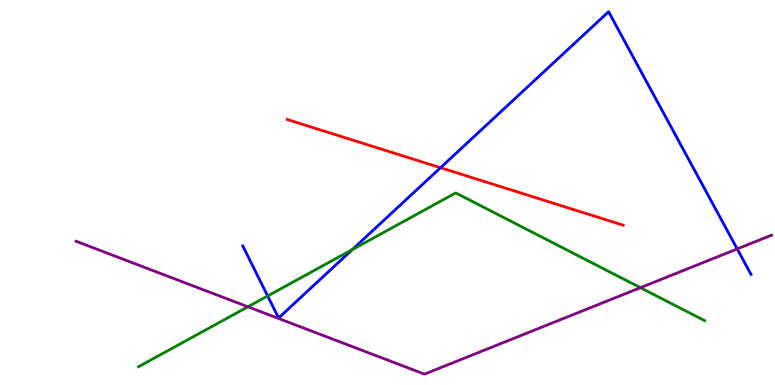[{'lines': ['blue', 'red'], 'intersections': [{'x': 5.68, 'y': 5.64}]}, {'lines': ['green', 'red'], 'intersections': []}, {'lines': ['purple', 'red'], 'intersections': []}, {'lines': ['blue', 'green'], 'intersections': [{'x': 3.45, 'y': 2.31}, {'x': 4.55, 'y': 3.52}]}, {'lines': ['blue', 'purple'], 'intersections': [{'x': 9.51, 'y': 3.53}]}, {'lines': ['green', 'purple'], 'intersections': [{'x': 3.2, 'y': 2.03}, {'x': 8.26, 'y': 2.53}]}]